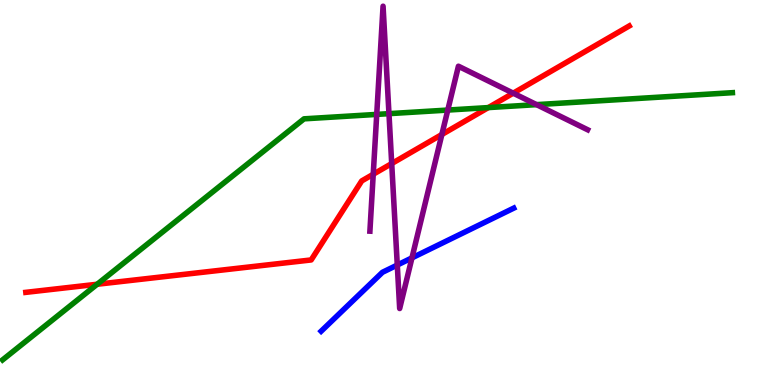[{'lines': ['blue', 'red'], 'intersections': []}, {'lines': ['green', 'red'], 'intersections': [{'x': 1.25, 'y': 2.62}, {'x': 6.3, 'y': 7.21}]}, {'lines': ['purple', 'red'], 'intersections': [{'x': 4.82, 'y': 5.47}, {'x': 5.05, 'y': 5.75}, {'x': 5.7, 'y': 6.51}, {'x': 6.62, 'y': 7.58}]}, {'lines': ['blue', 'green'], 'intersections': []}, {'lines': ['blue', 'purple'], 'intersections': [{'x': 5.13, 'y': 3.12}, {'x': 5.32, 'y': 3.3}]}, {'lines': ['green', 'purple'], 'intersections': [{'x': 4.86, 'y': 7.03}, {'x': 5.02, 'y': 7.05}, {'x': 5.78, 'y': 7.14}, {'x': 6.92, 'y': 7.28}]}]